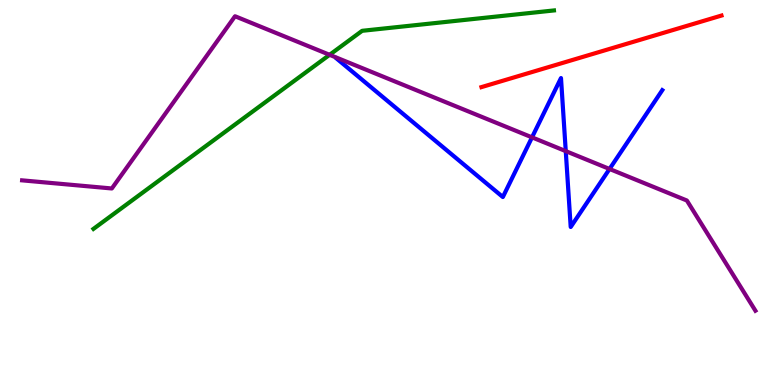[{'lines': ['blue', 'red'], 'intersections': []}, {'lines': ['green', 'red'], 'intersections': []}, {'lines': ['purple', 'red'], 'intersections': []}, {'lines': ['blue', 'green'], 'intersections': []}, {'lines': ['blue', 'purple'], 'intersections': [{'x': 6.86, 'y': 6.43}, {'x': 7.3, 'y': 6.07}, {'x': 7.87, 'y': 5.61}]}, {'lines': ['green', 'purple'], 'intersections': [{'x': 4.25, 'y': 8.58}]}]